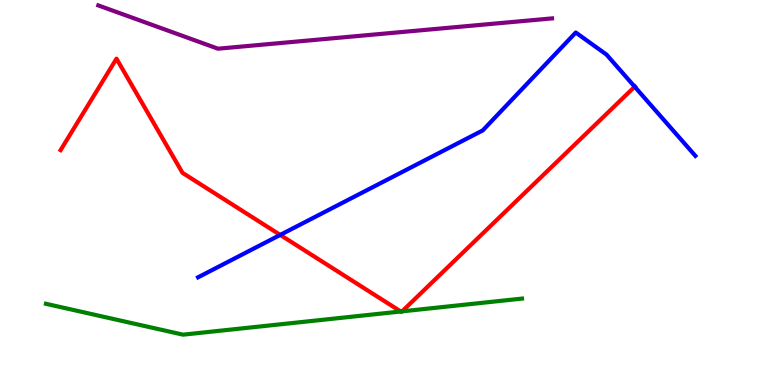[{'lines': ['blue', 'red'], 'intersections': [{'x': 3.62, 'y': 3.9}, {'x': 8.19, 'y': 7.75}]}, {'lines': ['green', 'red'], 'intersections': [{'x': 5.17, 'y': 1.91}, {'x': 5.19, 'y': 1.91}]}, {'lines': ['purple', 'red'], 'intersections': []}, {'lines': ['blue', 'green'], 'intersections': []}, {'lines': ['blue', 'purple'], 'intersections': []}, {'lines': ['green', 'purple'], 'intersections': []}]